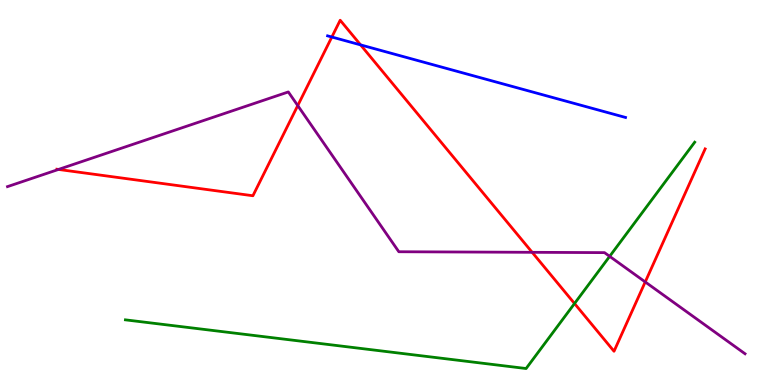[{'lines': ['blue', 'red'], 'intersections': [{'x': 4.28, 'y': 9.04}, {'x': 4.65, 'y': 8.83}]}, {'lines': ['green', 'red'], 'intersections': [{'x': 7.41, 'y': 2.12}]}, {'lines': ['purple', 'red'], 'intersections': [{'x': 0.754, 'y': 5.6}, {'x': 3.84, 'y': 7.26}, {'x': 6.87, 'y': 3.45}, {'x': 8.33, 'y': 2.68}]}, {'lines': ['blue', 'green'], 'intersections': []}, {'lines': ['blue', 'purple'], 'intersections': []}, {'lines': ['green', 'purple'], 'intersections': [{'x': 7.87, 'y': 3.34}]}]